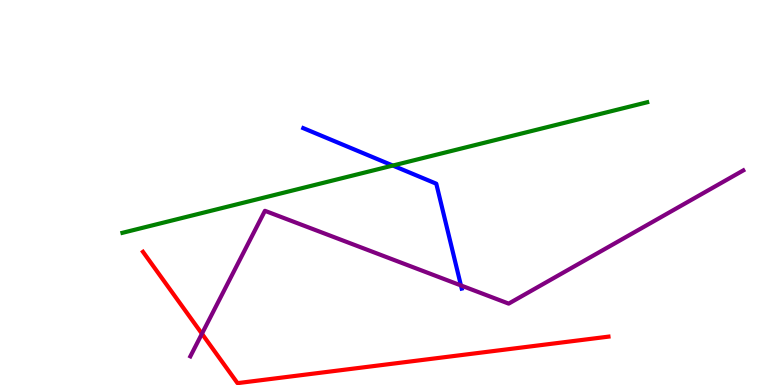[{'lines': ['blue', 'red'], 'intersections': []}, {'lines': ['green', 'red'], 'intersections': []}, {'lines': ['purple', 'red'], 'intersections': [{'x': 2.61, 'y': 1.33}]}, {'lines': ['blue', 'green'], 'intersections': [{'x': 5.07, 'y': 5.7}]}, {'lines': ['blue', 'purple'], 'intersections': [{'x': 5.95, 'y': 2.59}]}, {'lines': ['green', 'purple'], 'intersections': []}]